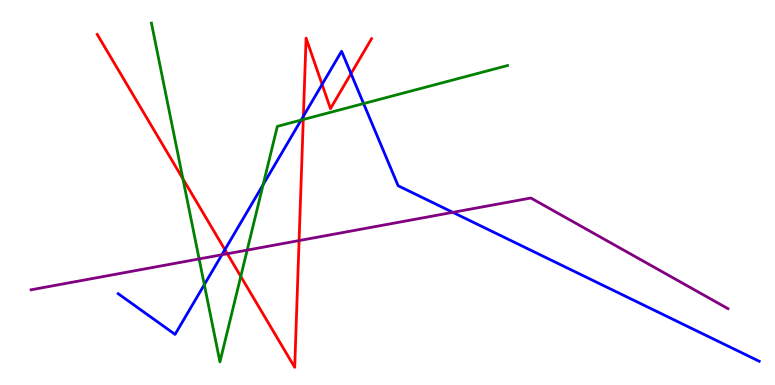[{'lines': ['blue', 'red'], 'intersections': [{'x': 2.9, 'y': 3.52}, {'x': 3.91, 'y': 6.98}, {'x': 4.16, 'y': 7.81}, {'x': 4.53, 'y': 8.09}]}, {'lines': ['green', 'red'], 'intersections': [{'x': 2.36, 'y': 5.35}, {'x': 3.11, 'y': 2.82}, {'x': 3.91, 'y': 6.9}]}, {'lines': ['purple', 'red'], 'intersections': [{'x': 2.93, 'y': 3.41}, {'x': 3.86, 'y': 3.75}]}, {'lines': ['blue', 'green'], 'intersections': [{'x': 2.64, 'y': 2.61}, {'x': 3.4, 'y': 5.2}, {'x': 3.89, 'y': 6.88}, {'x': 4.69, 'y': 7.31}]}, {'lines': ['blue', 'purple'], 'intersections': [{'x': 2.86, 'y': 3.38}, {'x': 5.84, 'y': 4.48}]}, {'lines': ['green', 'purple'], 'intersections': [{'x': 2.57, 'y': 3.27}, {'x': 3.19, 'y': 3.5}]}]